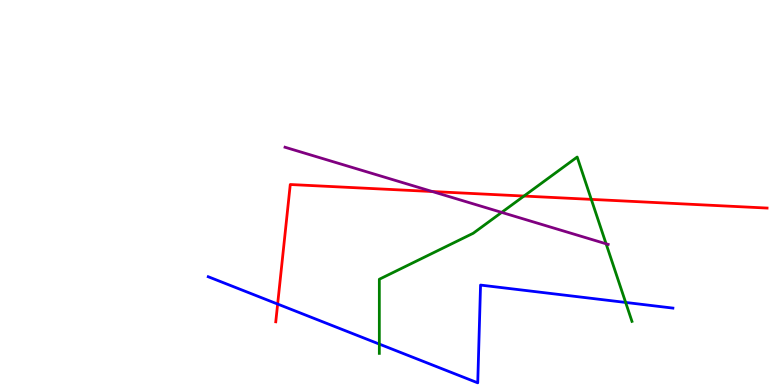[{'lines': ['blue', 'red'], 'intersections': [{'x': 3.58, 'y': 2.1}]}, {'lines': ['green', 'red'], 'intersections': [{'x': 6.76, 'y': 4.91}, {'x': 7.63, 'y': 4.82}]}, {'lines': ['purple', 'red'], 'intersections': [{'x': 5.58, 'y': 5.03}]}, {'lines': ['blue', 'green'], 'intersections': [{'x': 4.89, 'y': 1.06}, {'x': 8.07, 'y': 2.14}]}, {'lines': ['blue', 'purple'], 'intersections': []}, {'lines': ['green', 'purple'], 'intersections': [{'x': 6.47, 'y': 4.48}, {'x': 7.82, 'y': 3.67}]}]